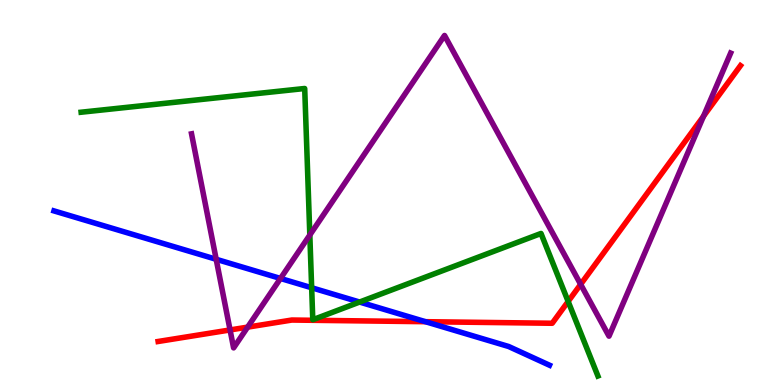[{'lines': ['blue', 'red'], 'intersections': [{'x': 5.49, 'y': 1.64}]}, {'lines': ['green', 'red'], 'intersections': [{'x': 7.33, 'y': 2.17}]}, {'lines': ['purple', 'red'], 'intersections': [{'x': 2.97, 'y': 1.43}, {'x': 3.2, 'y': 1.5}, {'x': 7.49, 'y': 2.61}, {'x': 9.08, 'y': 6.98}]}, {'lines': ['blue', 'green'], 'intersections': [{'x': 4.02, 'y': 2.53}, {'x': 4.64, 'y': 2.15}]}, {'lines': ['blue', 'purple'], 'intersections': [{'x': 2.79, 'y': 3.27}, {'x': 3.62, 'y': 2.77}]}, {'lines': ['green', 'purple'], 'intersections': [{'x': 4.0, 'y': 3.9}]}]